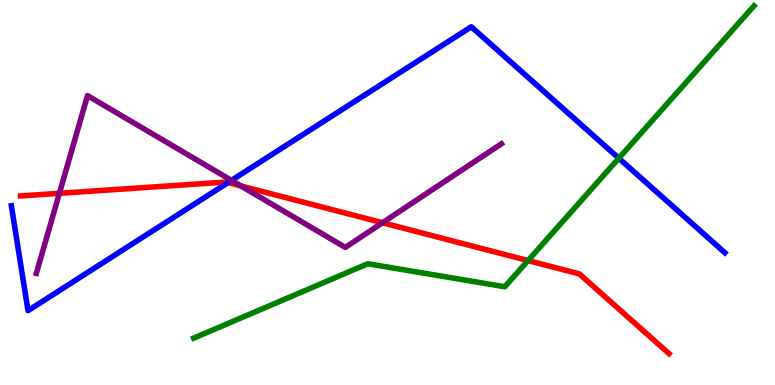[{'lines': ['blue', 'red'], 'intersections': [{'x': 2.94, 'y': 5.26}]}, {'lines': ['green', 'red'], 'intersections': [{'x': 6.81, 'y': 3.23}]}, {'lines': ['purple', 'red'], 'intersections': [{'x': 0.766, 'y': 4.98}, {'x': 3.11, 'y': 5.17}, {'x': 4.94, 'y': 4.21}]}, {'lines': ['blue', 'green'], 'intersections': [{'x': 7.98, 'y': 5.89}]}, {'lines': ['blue', 'purple'], 'intersections': [{'x': 2.99, 'y': 5.31}]}, {'lines': ['green', 'purple'], 'intersections': []}]